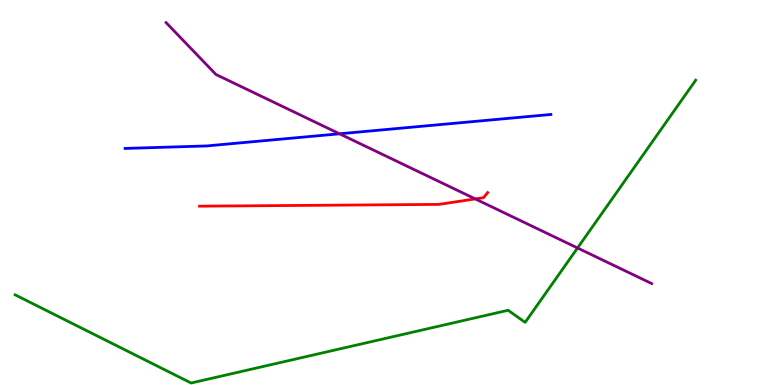[{'lines': ['blue', 'red'], 'intersections': []}, {'lines': ['green', 'red'], 'intersections': []}, {'lines': ['purple', 'red'], 'intersections': [{'x': 6.13, 'y': 4.83}]}, {'lines': ['blue', 'green'], 'intersections': []}, {'lines': ['blue', 'purple'], 'intersections': [{'x': 4.38, 'y': 6.53}]}, {'lines': ['green', 'purple'], 'intersections': [{'x': 7.45, 'y': 3.56}]}]